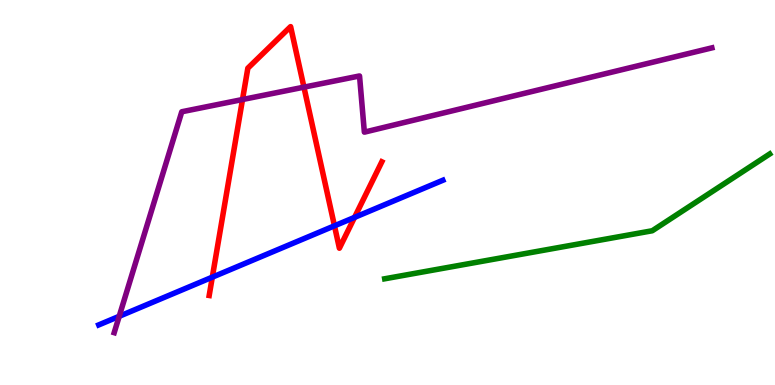[{'lines': ['blue', 'red'], 'intersections': [{'x': 2.74, 'y': 2.8}, {'x': 4.32, 'y': 4.13}, {'x': 4.57, 'y': 4.35}]}, {'lines': ['green', 'red'], 'intersections': []}, {'lines': ['purple', 'red'], 'intersections': [{'x': 3.13, 'y': 7.41}, {'x': 3.92, 'y': 7.74}]}, {'lines': ['blue', 'green'], 'intersections': []}, {'lines': ['blue', 'purple'], 'intersections': [{'x': 1.54, 'y': 1.78}]}, {'lines': ['green', 'purple'], 'intersections': []}]